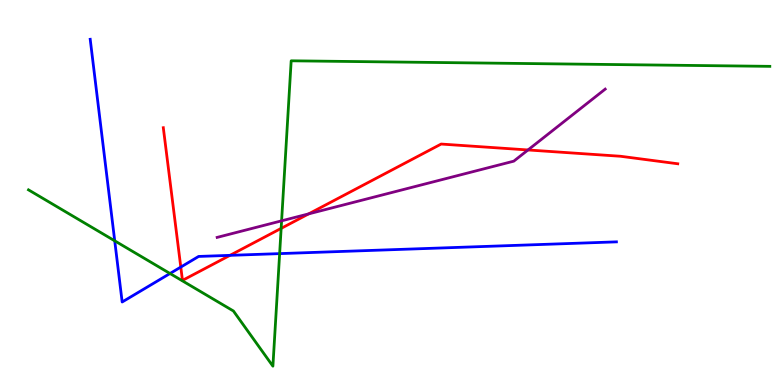[{'lines': ['blue', 'red'], 'intersections': [{'x': 2.33, 'y': 3.06}, {'x': 2.97, 'y': 3.37}]}, {'lines': ['green', 'red'], 'intersections': [{'x': 3.63, 'y': 4.07}]}, {'lines': ['purple', 'red'], 'intersections': [{'x': 3.98, 'y': 4.44}, {'x': 6.81, 'y': 6.1}]}, {'lines': ['blue', 'green'], 'intersections': [{'x': 1.48, 'y': 3.74}, {'x': 2.19, 'y': 2.9}, {'x': 3.61, 'y': 3.41}]}, {'lines': ['blue', 'purple'], 'intersections': []}, {'lines': ['green', 'purple'], 'intersections': [{'x': 3.63, 'y': 4.26}]}]